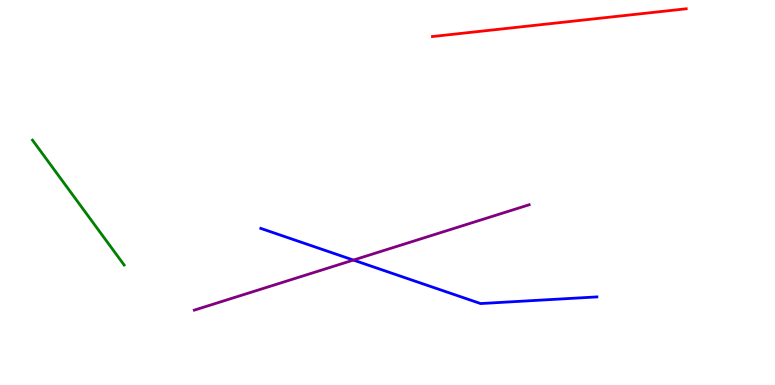[{'lines': ['blue', 'red'], 'intersections': []}, {'lines': ['green', 'red'], 'intersections': []}, {'lines': ['purple', 'red'], 'intersections': []}, {'lines': ['blue', 'green'], 'intersections': []}, {'lines': ['blue', 'purple'], 'intersections': [{'x': 4.56, 'y': 3.24}]}, {'lines': ['green', 'purple'], 'intersections': []}]